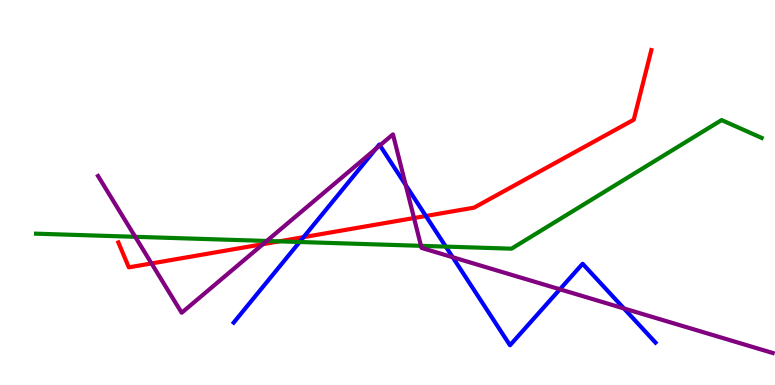[{'lines': ['blue', 'red'], 'intersections': [{'x': 3.92, 'y': 3.84}, {'x': 5.5, 'y': 4.39}]}, {'lines': ['green', 'red'], 'intersections': [{'x': 3.6, 'y': 3.73}]}, {'lines': ['purple', 'red'], 'intersections': [{'x': 1.96, 'y': 3.16}, {'x': 3.39, 'y': 3.66}, {'x': 5.34, 'y': 4.34}]}, {'lines': ['blue', 'green'], 'intersections': [{'x': 3.87, 'y': 3.71}, {'x': 5.75, 'y': 3.59}]}, {'lines': ['blue', 'purple'], 'intersections': [{'x': 4.85, 'y': 6.13}, {'x': 4.9, 'y': 6.22}, {'x': 5.23, 'y': 5.19}, {'x': 5.84, 'y': 3.32}, {'x': 7.22, 'y': 2.49}, {'x': 8.05, 'y': 1.99}]}, {'lines': ['green', 'purple'], 'intersections': [{'x': 1.74, 'y': 3.85}, {'x': 3.44, 'y': 3.74}, {'x': 5.43, 'y': 3.61}]}]